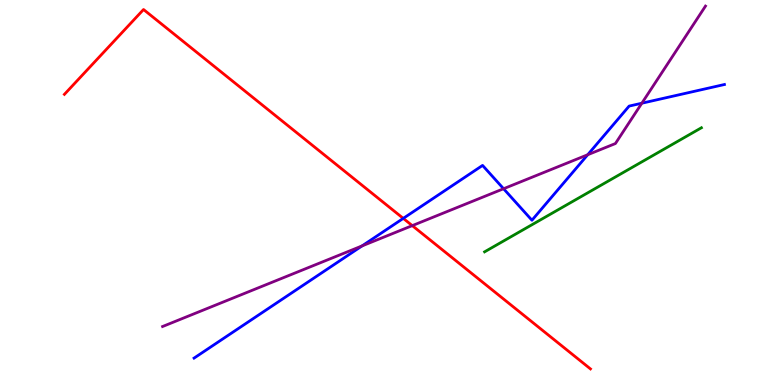[{'lines': ['blue', 'red'], 'intersections': [{'x': 5.2, 'y': 4.33}]}, {'lines': ['green', 'red'], 'intersections': []}, {'lines': ['purple', 'red'], 'intersections': [{'x': 5.32, 'y': 4.14}]}, {'lines': ['blue', 'green'], 'intersections': []}, {'lines': ['blue', 'purple'], 'intersections': [{'x': 4.67, 'y': 3.61}, {'x': 6.5, 'y': 5.1}, {'x': 7.58, 'y': 5.98}, {'x': 8.28, 'y': 7.32}]}, {'lines': ['green', 'purple'], 'intersections': []}]